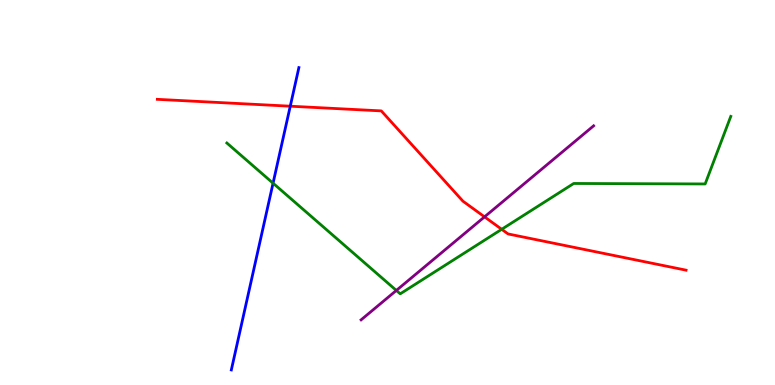[{'lines': ['blue', 'red'], 'intersections': [{'x': 3.75, 'y': 7.24}]}, {'lines': ['green', 'red'], 'intersections': [{'x': 6.47, 'y': 4.04}]}, {'lines': ['purple', 'red'], 'intersections': [{'x': 6.25, 'y': 4.37}]}, {'lines': ['blue', 'green'], 'intersections': [{'x': 3.52, 'y': 5.24}]}, {'lines': ['blue', 'purple'], 'intersections': []}, {'lines': ['green', 'purple'], 'intersections': [{'x': 5.11, 'y': 2.46}]}]